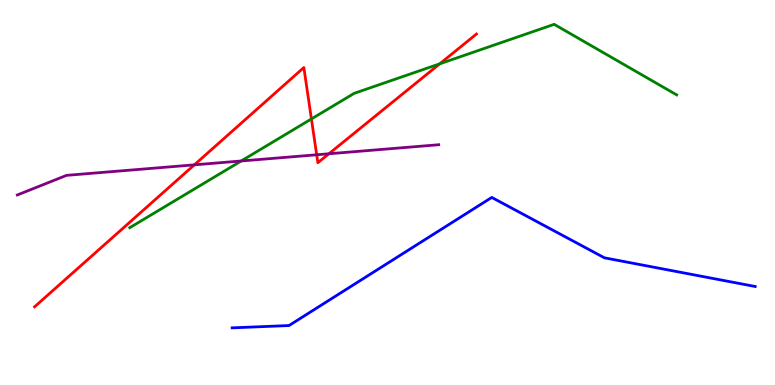[{'lines': ['blue', 'red'], 'intersections': []}, {'lines': ['green', 'red'], 'intersections': [{'x': 4.02, 'y': 6.91}, {'x': 5.67, 'y': 8.34}]}, {'lines': ['purple', 'red'], 'intersections': [{'x': 2.51, 'y': 5.72}, {'x': 4.09, 'y': 5.98}, {'x': 4.24, 'y': 6.01}]}, {'lines': ['blue', 'green'], 'intersections': []}, {'lines': ['blue', 'purple'], 'intersections': []}, {'lines': ['green', 'purple'], 'intersections': [{'x': 3.11, 'y': 5.82}]}]